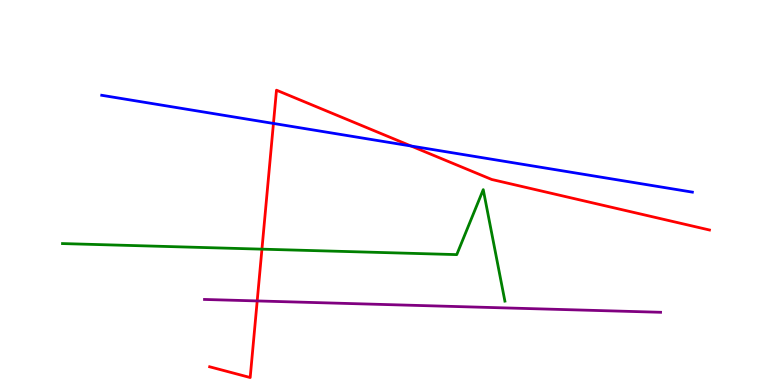[{'lines': ['blue', 'red'], 'intersections': [{'x': 3.53, 'y': 6.79}, {'x': 5.3, 'y': 6.21}]}, {'lines': ['green', 'red'], 'intersections': [{'x': 3.38, 'y': 3.53}]}, {'lines': ['purple', 'red'], 'intersections': [{'x': 3.32, 'y': 2.18}]}, {'lines': ['blue', 'green'], 'intersections': []}, {'lines': ['blue', 'purple'], 'intersections': []}, {'lines': ['green', 'purple'], 'intersections': []}]